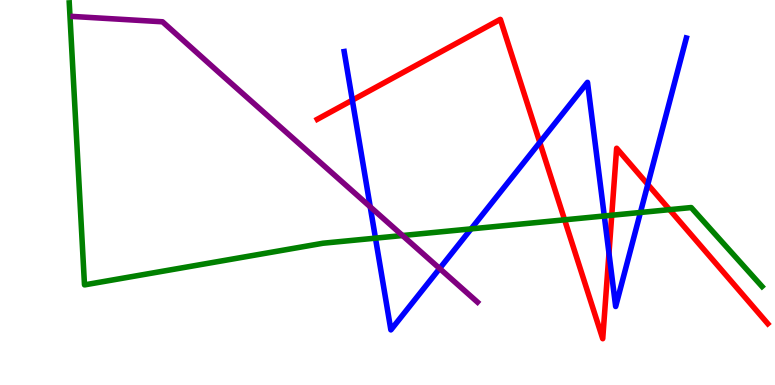[{'lines': ['blue', 'red'], 'intersections': [{'x': 4.55, 'y': 7.4}, {'x': 6.97, 'y': 6.3}, {'x': 7.86, 'y': 3.42}, {'x': 8.36, 'y': 5.21}]}, {'lines': ['green', 'red'], 'intersections': [{'x': 7.29, 'y': 4.29}, {'x': 7.89, 'y': 4.41}, {'x': 8.64, 'y': 4.55}]}, {'lines': ['purple', 'red'], 'intersections': []}, {'lines': ['blue', 'green'], 'intersections': [{'x': 4.84, 'y': 3.81}, {'x': 6.08, 'y': 4.06}, {'x': 7.8, 'y': 4.39}, {'x': 8.26, 'y': 4.48}]}, {'lines': ['blue', 'purple'], 'intersections': [{'x': 4.78, 'y': 4.63}, {'x': 5.67, 'y': 3.03}]}, {'lines': ['green', 'purple'], 'intersections': [{'x': 5.19, 'y': 3.88}]}]